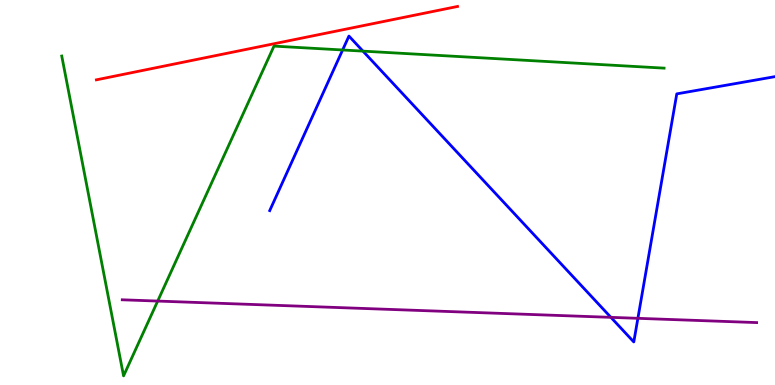[{'lines': ['blue', 'red'], 'intersections': []}, {'lines': ['green', 'red'], 'intersections': []}, {'lines': ['purple', 'red'], 'intersections': []}, {'lines': ['blue', 'green'], 'intersections': [{'x': 4.42, 'y': 8.7}, {'x': 4.68, 'y': 8.67}]}, {'lines': ['blue', 'purple'], 'intersections': [{'x': 7.88, 'y': 1.76}, {'x': 8.23, 'y': 1.73}]}, {'lines': ['green', 'purple'], 'intersections': [{'x': 2.03, 'y': 2.18}]}]